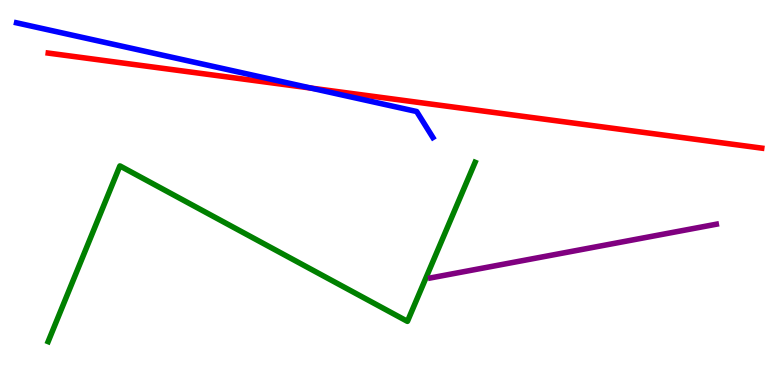[{'lines': ['blue', 'red'], 'intersections': [{'x': 4.01, 'y': 7.71}]}, {'lines': ['green', 'red'], 'intersections': []}, {'lines': ['purple', 'red'], 'intersections': []}, {'lines': ['blue', 'green'], 'intersections': []}, {'lines': ['blue', 'purple'], 'intersections': []}, {'lines': ['green', 'purple'], 'intersections': []}]